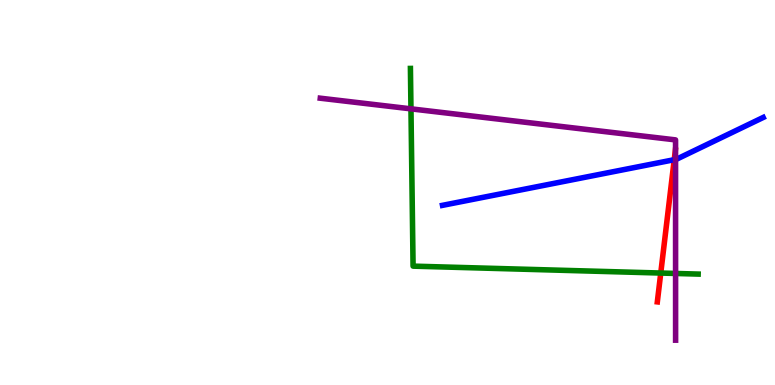[{'lines': ['blue', 'red'], 'intersections': [{'x': 8.7, 'y': 5.85}]}, {'lines': ['green', 'red'], 'intersections': [{'x': 8.53, 'y': 2.91}]}, {'lines': ['purple', 'red'], 'intersections': []}, {'lines': ['blue', 'green'], 'intersections': []}, {'lines': ['blue', 'purple'], 'intersections': [{'x': 8.72, 'y': 5.86}]}, {'lines': ['green', 'purple'], 'intersections': [{'x': 5.3, 'y': 7.17}, {'x': 8.72, 'y': 2.9}]}]